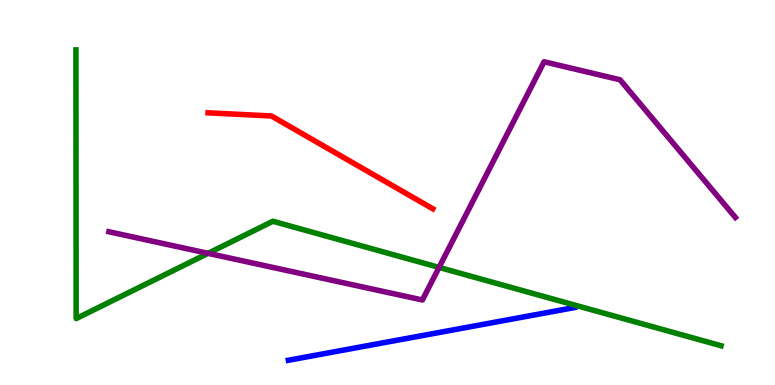[{'lines': ['blue', 'red'], 'intersections': []}, {'lines': ['green', 'red'], 'intersections': []}, {'lines': ['purple', 'red'], 'intersections': []}, {'lines': ['blue', 'green'], 'intersections': []}, {'lines': ['blue', 'purple'], 'intersections': []}, {'lines': ['green', 'purple'], 'intersections': [{'x': 2.68, 'y': 3.42}, {'x': 5.67, 'y': 3.05}]}]